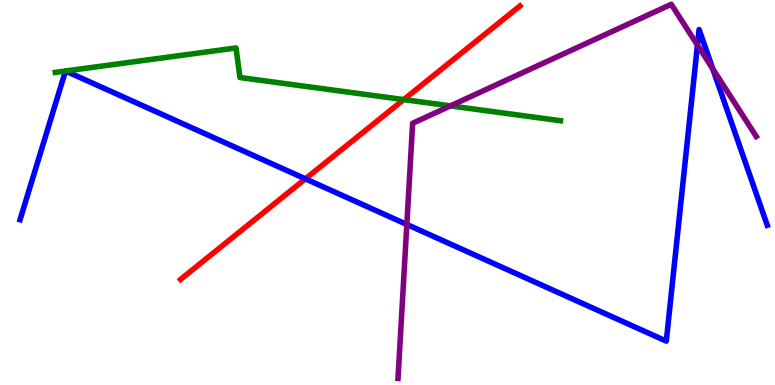[{'lines': ['blue', 'red'], 'intersections': [{'x': 3.94, 'y': 5.35}]}, {'lines': ['green', 'red'], 'intersections': [{'x': 5.21, 'y': 7.41}]}, {'lines': ['purple', 'red'], 'intersections': []}, {'lines': ['blue', 'green'], 'intersections': [{'x': 0.845, 'y': 8.16}, {'x': 0.846, 'y': 8.16}]}, {'lines': ['blue', 'purple'], 'intersections': [{'x': 5.25, 'y': 4.17}, {'x': 9.0, 'y': 8.83}, {'x': 9.2, 'y': 8.21}]}, {'lines': ['green', 'purple'], 'intersections': [{'x': 5.81, 'y': 7.25}]}]